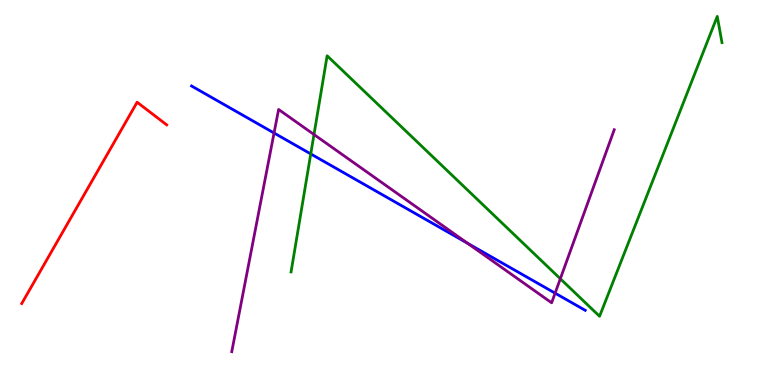[{'lines': ['blue', 'red'], 'intersections': []}, {'lines': ['green', 'red'], 'intersections': []}, {'lines': ['purple', 'red'], 'intersections': []}, {'lines': ['blue', 'green'], 'intersections': [{'x': 4.01, 'y': 6.0}]}, {'lines': ['blue', 'purple'], 'intersections': [{'x': 3.54, 'y': 6.55}, {'x': 6.03, 'y': 3.68}, {'x': 7.16, 'y': 2.39}]}, {'lines': ['green', 'purple'], 'intersections': [{'x': 4.05, 'y': 6.51}, {'x': 7.23, 'y': 2.76}]}]